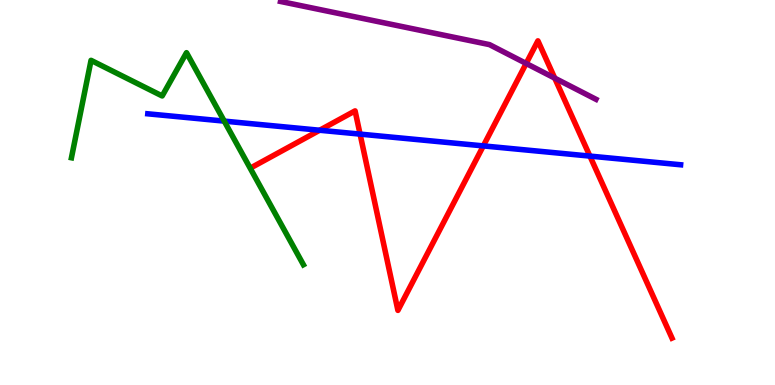[{'lines': ['blue', 'red'], 'intersections': [{'x': 4.12, 'y': 6.62}, {'x': 4.65, 'y': 6.52}, {'x': 6.24, 'y': 6.21}, {'x': 7.61, 'y': 5.95}]}, {'lines': ['green', 'red'], 'intersections': []}, {'lines': ['purple', 'red'], 'intersections': [{'x': 6.79, 'y': 8.35}, {'x': 7.16, 'y': 7.97}]}, {'lines': ['blue', 'green'], 'intersections': [{'x': 2.89, 'y': 6.85}]}, {'lines': ['blue', 'purple'], 'intersections': []}, {'lines': ['green', 'purple'], 'intersections': []}]